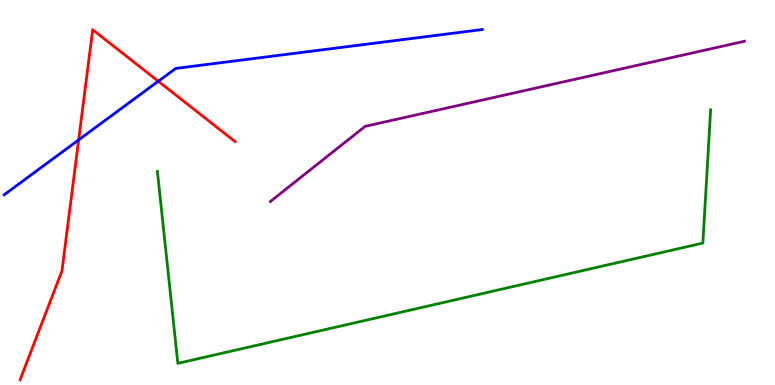[{'lines': ['blue', 'red'], 'intersections': [{'x': 1.01, 'y': 6.37}, {'x': 2.04, 'y': 7.89}]}, {'lines': ['green', 'red'], 'intersections': []}, {'lines': ['purple', 'red'], 'intersections': []}, {'lines': ['blue', 'green'], 'intersections': []}, {'lines': ['blue', 'purple'], 'intersections': []}, {'lines': ['green', 'purple'], 'intersections': []}]